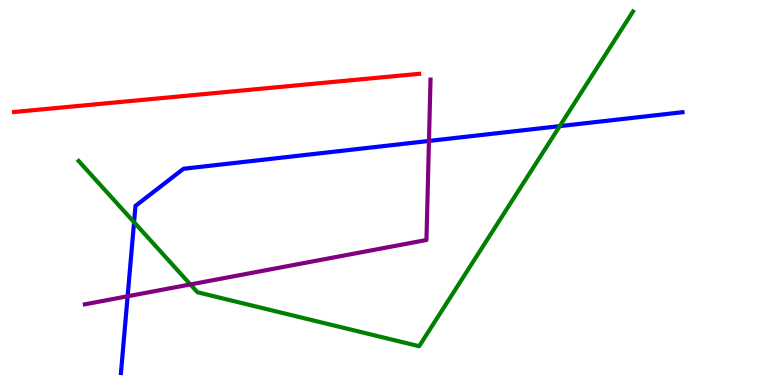[{'lines': ['blue', 'red'], 'intersections': []}, {'lines': ['green', 'red'], 'intersections': []}, {'lines': ['purple', 'red'], 'intersections': []}, {'lines': ['blue', 'green'], 'intersections': [{'x': 1.73, 'y': 4.23}, {'x': 7.22, 'y': 6.72}]}, {'lines': ['blue', 'purple'], 'intersections': [{'x': 1.65, 'y': 2.3}, {'x': 5.53, 'y': 6.34}]}, {'lines': ['green', 'purple'], 'intersections': [{'x': 2.46, 'y': 2.61}]}]